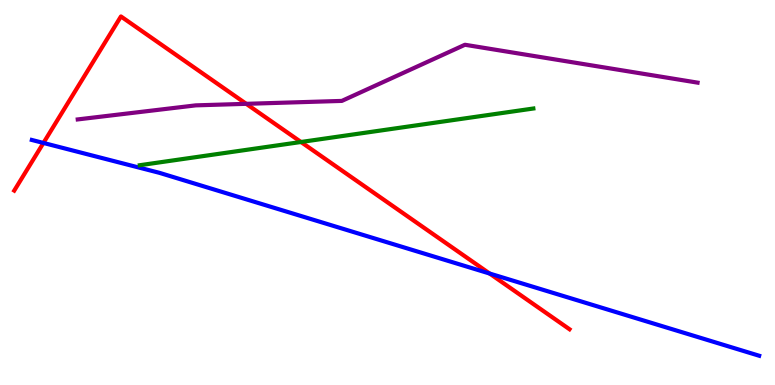[{'lines': ['blue', 'red'], 'intersections': [{'x': 0.56, 'y': 6.29}, {'x': 6.32, 'y': 2.9}]}, {'lines': ['green', 'red'], 'intersections': [{'x': 3.88, 'y': 6.31}]}, {'lines': ['purple', 'red'], 'intersections': [{'x': 3.18, 'y': 7.3}]}, {'lines': ['blue', 'green'], 'intersections': []}, {'lines': ['blue', 'purple'], 'intersections': []}, {'lines': ['green', 'purple'], 'intersections': []}]